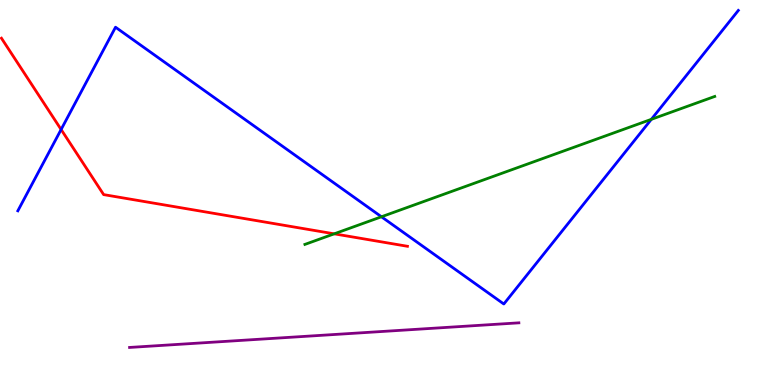[{'lines': ['blue', 'red'], 'intersections': [{'x': 0.789, 'y': 6.64}]}, {'lines': ['green', 'red'], 'intersections': [{'x': 4.31, 'y': 3.93}]}, {'lines': ['purple', 'red'], 'intersections': []}, {'lines': ['blue', 'green'], 'intersections': [{'x': 4.92, 'y': 4.37}, {'x': 8.4, 'y': 6.9}]}, {'lines': ['blue', 'purple'], 'intersections': []}, {'lines': ['green', 'purple'], 'intersections': []}]